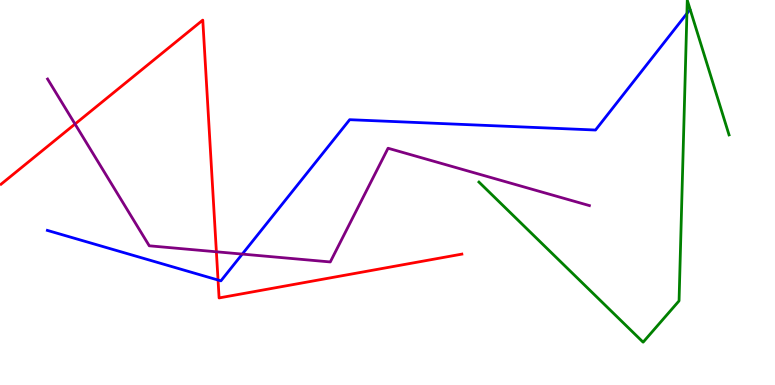[{'lines': ['blue', 'red'], 'intersections': [{'x': 2.81, 'y': 2.73}]}, {'lines': ['green', 'red'], 'intersections': []}, {'lines': ['purple', 'red'], 'intersections': [{'x': 0.968, 'y': 6.78}, {'x': 2.79, 'y': 3.46}]}, {'lines': ['blue', 'green'], 'intersections': [{'x': 8.86, 'y': 9.65}]}, {'lines': ['blue', 'purple'], 'intersections': [{'x': 3.13, 'y': 3.4}]}, {'lines': ['green', 'purple'], 'intersections': []}]